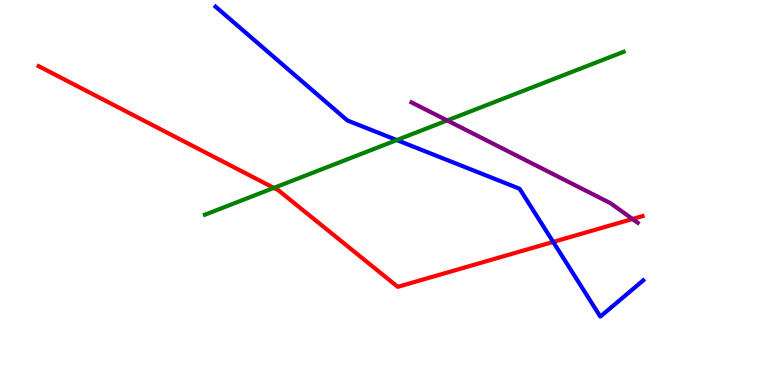[{'lines': ['blue', 'red'], 'intersections': [{'x': 7.14, 'y': 3.72}]}, {'lines': ['green', 'red'], 'intersections': [{'x': 3.53, 'y': 5.12}]}, {'lines': ['purple', 'red'], 'intersections': [{'x': 8.16, 'y': 4.31}]}, {'lines': ['blue', 'green'], 'intersections': [{'x': 5.12, 'y': 6.36}]}, {'lines': ['blue', 'purple'], 'intersections': []}, {'lines': ['green', 'purple'], 'intersections': [{'x': 5.77, 'y': 6.87}]}]